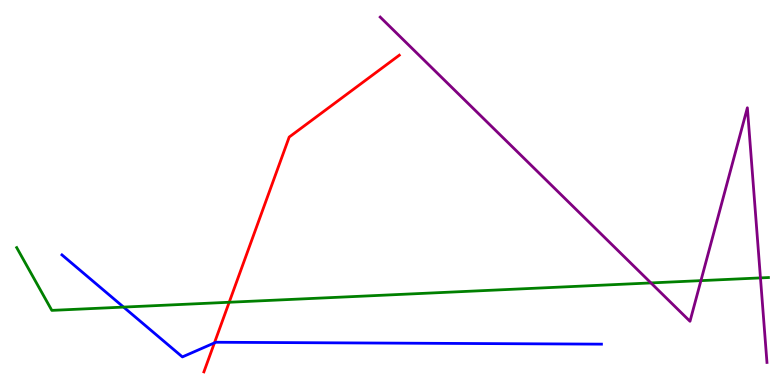[{'lines': ['blue', 'red'], 'intersections': [{'x': 2.77, 'y': 1.09}]}, {'lines': ['green', 'red'], 'intersections': [{'x': 2.96, 'y': 2.15}]}, {'lines': ['purple', 'red'], 'intersections': []}, {'lines': ['blue', 'green'], 'intersections': [{'x': 1.59, 'y': 2.02}]}, {'lines': ['blue', 'purple'], 'intersections': []}, {'lines': ['green', 'purple'], 'intersections': [{'x': 8.4, 'y': 2.65}, {'x': 9.04, 'y': 2.71}, {'x': 9.81, 'y': 2.78}]}]